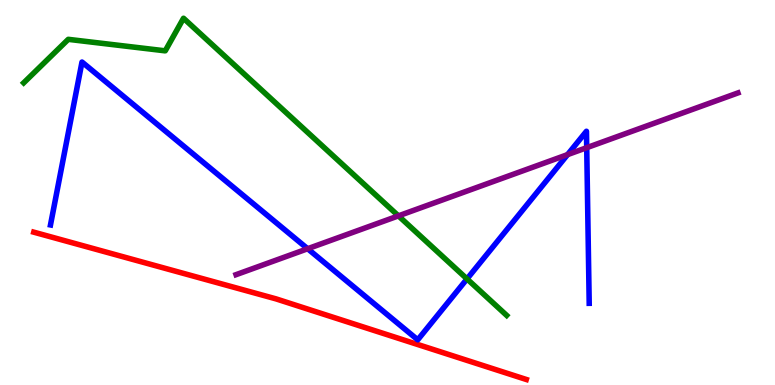[{'lines': ['blue', 'red'], 'intersections': []}, {'lines': ['green', 'red'], 'intersections': []}, {'lines': ['purple', 'red'], 'intersections': []}, {'lines': ['blue', 'green'], 'intersections': [{'x': 6.03, 'y': 2.76}]}, {'lines': ['blue', 'purple'], 'intersections': [{'x': 3.97, 'y': 3.54}, {'x': 7.32, 'y': 5.98}, {'x': 7.57, 'y': 6.16}]}, {'lines': ['green', 'purple'], 'intersections': [{'x': 5.14, 'y': 4.39}]}]